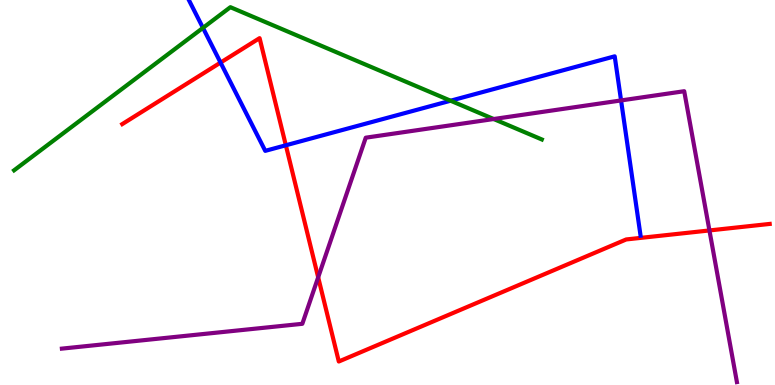[{'lines': ['blue', 'red'], 'intersections': [{'x': 2.85, 'y': 8.37}, {'x': 3.69, 'y': 6.23}]}, {'lines': ['green', 'red'], 'intersections': []}, {'lines': ['purple', 'red'], 'intersections': [{'x': 4.11, 'y': 2.8}, {'x': 9.15, 'y': 4.01}]}, {'lines': ['blue', 'green'], 'intersections': [{'x': 2.62, 'y': 9.28}, {'x': 5.81, 'y': 7.38}]}, {'lines': ['blue', 'purple'], 'intersections': [{'x': 8.01, 'y': 7.39}]}, {'lines': ['green', 'purple'], 'intersections': [{'x': 6.37, 'y': 6.91}]}]